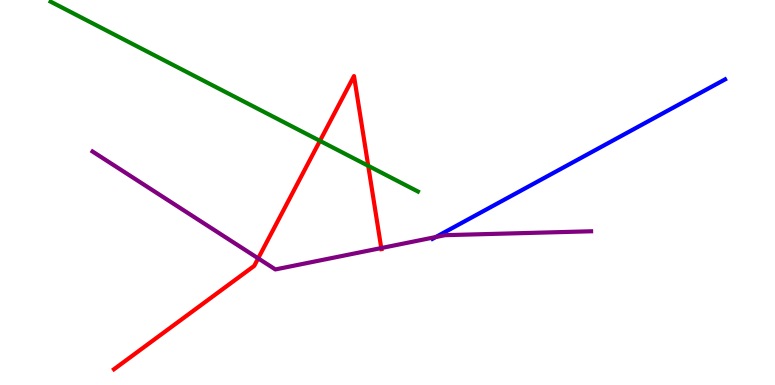[{'lines': ['blue', 'red'], 'intersections': []}, {'lines': ['green', 'red'], 'intersections': [{'x': 4.13, 'y': 6.34}, {'x': 4.75, 'y': 5.69}]}, {'lines': ['purple', 'red'], 'intersections': [{'x': 3.33, 'y': 3.29}, {'x': 4.92, 'y': 3.56}]}, {'lines': ['blue', 'green'], 'intersections': []}, {'lines': ['blue', 'purple'], 'intersections': [{'x': 5.62, 'y': 3.84}]}, {'lines': ['green', 'purple'], 'intersections': []}]